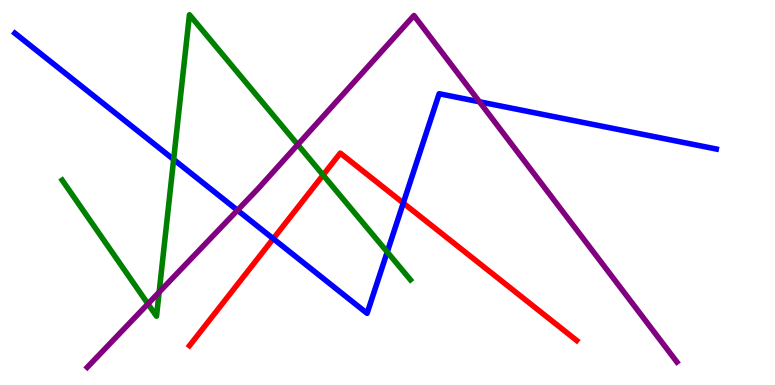[{'lines': ['blue', 'red'], 'intersections': [{'x': 3.53, 'y': 3.8}, {'x': 5.2, 'y': 4.73}]}, {'lines': ['green', 'red'], 'intersections': [{'x': 4.17, 'y': 5.45}]}, {'lines': ['purple', 'red'], 'intersections': []}, {'lines': ['blue', 'green'], 'intersections': [{'x': 2.24, 'y': 5.86}, {'x': 5.0, 'y': 3.46}]}, {'lines': ['blue', 'purple'], 'intersections': [{'x': 3.06, 'y': 4.54}, {'x': 6.19, 'y': 7.36}]}, {'lines': ['green', 'purple'], 'intersections': [{'x': 1.91, 'y': 2.11}, {'x': 2.05, 'y': 2.41}, {'x': 3.84, 'y': 6.24}]}]